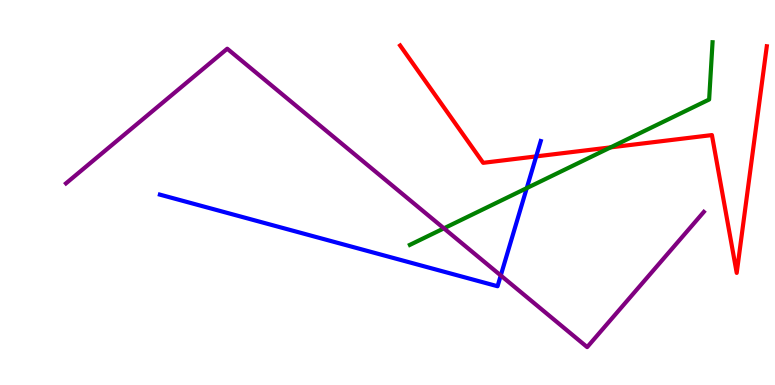[{'lines': ['blue', 'red'], 'intersections': [{'x': 6.92, 'y': 5.94}]}, {'lines': ['green', 'red'], 'intersections': [{'x': 7.88, 'y': 6.17}]}, {'lines': ['purple', 'red'], 'intersections': []}, {'lines': ['blue', 'green'], 'intersections': [{'x': 6.8, 'y': 5.11}]}, {'lines': ['blue', 'purple'], 'intersections': [{'x': 6.46, 'y': 2.84}]}, {'lines': ['green', 'purple'], 'intersections': [{'x': 5.73, 'y': 4.07}]}]